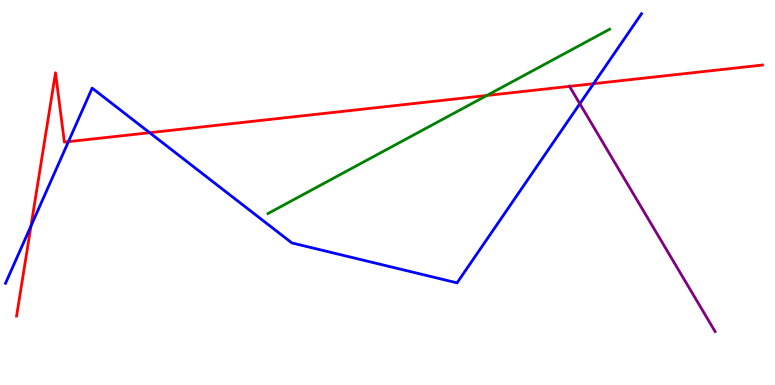[{'lines': ['blue', 'red'], 'intersections': [{'x': 0.4, 'y': 4.13}, {'x': 0.883, 'y': 6.32}, {'x': 1.93, 'y': 6.55}, {'x': 7.66, 'y': 7.83}]}, {'lines': ['green', 'red'], 'intersections': [{'x': 6.28, 'y': 7.52}]}, {'lines': ['purple', 'red'], 'intersections': [{'x': 7.35, 'y': 7.76}]}, {'lines': ['blue', 'green'], 'intersections': []}, {'lines': ['blue', 'purple'], 'intersections': [{'x': 7.48, 'y': 7.31}]}, {'lines': ['green', 'purple'], 'intersections': []}]